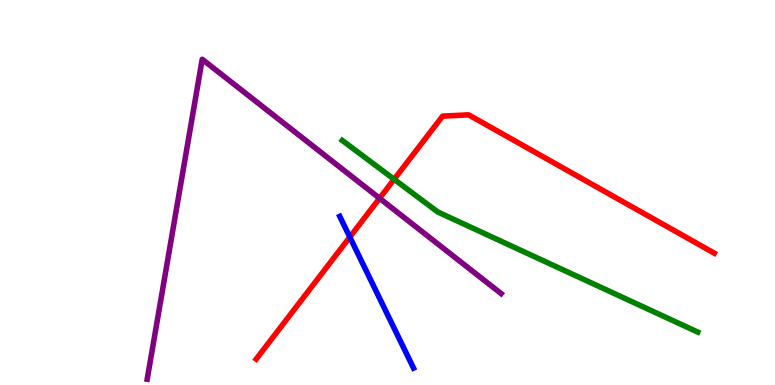[{'lines': ['blue', 'red'], 'intersections': [{'x': 4.51, 'y': 3.84}]}, {'lines': ['green', 'red'], 'intersections': [{'x': 5.09, 'y': 5.34}]}, {'lines': ['purple', 'red'], 'intersections': [{'x': 4.9, 'y': 4.85}]}, {'lines': ['blue', 'green'], 'intersections': []}, {'lines': ['blue', 'purple'], 'intersections': []}, {'lines': ['green', 'purple'], 'intersections': []}]